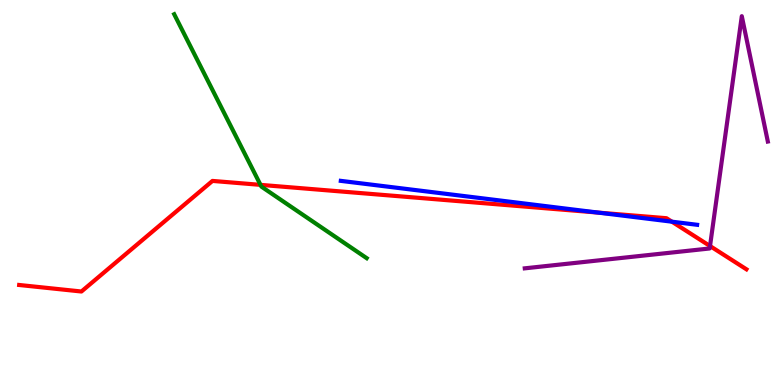[{'lines': ['blue', 'red'], 'intersections': [{'x': 7.72, 'y': 4.48}, {'x': 8.67, 'y': 4.24}]}, {'lines': ['green', 'red'], 'intersections': [{'x': 3.36, 'y': 5.2}]}, {'lines': ['purple', 'red'], 'intersections': [{'x': 9.16, 'y': 3.61}]}, {'lines': ['blue', 'green'], 'intersections': []}, {'lines': ['blue', 'purple'], 'intersections': []}, {'lines': ['green', 'purple'], 'intersections': []}]